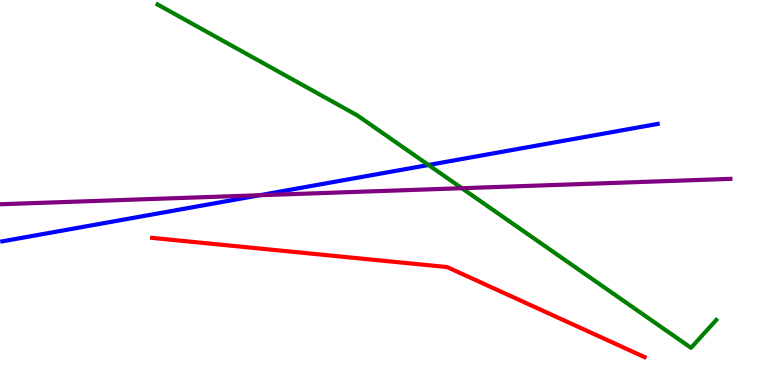[{'lines': ['blue', 'red'], 'intersections': []}, {'lines': ['green', 'red'], 'intersections': []}, {'lines': ['purple', 'red'], 'intersections': []}, {'lines': ['blue', 'green'], 'intersections': [{'x': 5.53, 'y': 5.71}]}, {'lines': ['blue', 'purple'], 'intersections': [{'x': 3.35, 'y': 4.93}]}, {'lines': ['green', 'purple'], 'intersections': [{'x': 5.96, 'y': 5.11}]}]